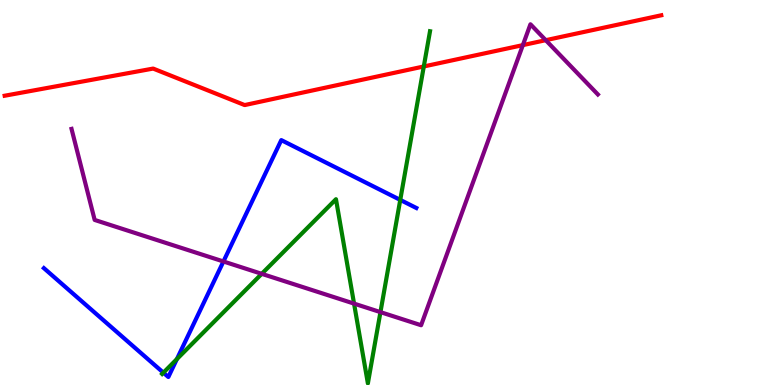[{'lines': ['blue', 'red'], 'intersections': []}, {'lines': ['green', 'red'], 'intersections': [{'x': 5.47, 'y': 8.27}]}, {'lines': ['purple', 'red'], 'intersections': [{'x': 6.75, 'y': 8.83}, {'x': 7.04, 'y': 8.96}]}, {'lines': ['blue', 'green'], 'intersections': [{'x': 2.11, 'y': 0.32}, {'x': 2.28, 'y': 0.673}, {'x': 5.16, 'y': 4.81}]}, {'lines': ['blue', 'purple'], 'intersections': [{'x': 2.88, 'y': 3.21}]}, {'lines': ['green', 'purple'], 'intersections': [{'x': 3.38, 'y': 2.89}, {'x': 4.57, 'y': 2.11}, {'x': 4.91, 'y': 1.89}]}]